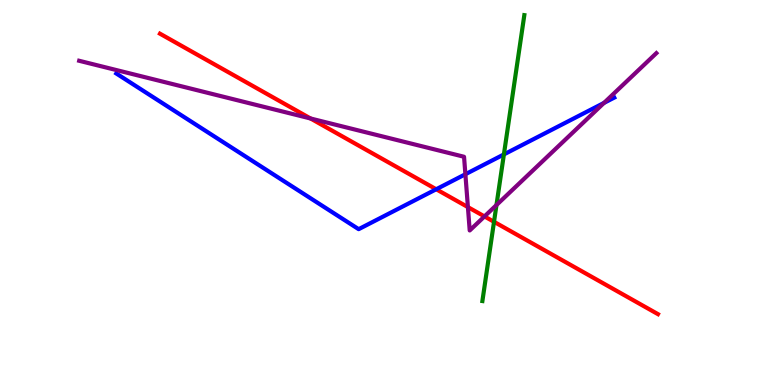[{'lines': ['blue', 'red'], 'intersections': [{'x': 5.63, 'y': 5.08}]}, {'lines': ['green', 'red'], 'intersections': [{'x': 6.37, 'y': 4.24}]}, {'lines': ['purple', 'red'], 'intersections': [{'x': 4.01, 'y': 6.92}, {'x': 6.04, 'y': 4.62}, {'x': 6.25, 'y': 4.38}]}, {'lines': ['blue', 'green'], 'intersections': [{'x': 6.5, 'y': 5.99}]}, {'lines': ['blue', 'purple'], 'intersections': [{'x': 6.0, 'y': 5.47}, {'x': 7.79, 'y': 7.33}]}, {'lines': ['green', 'purple'], 'intersections': [{'x': 6.41, 'y': 4.67}]}]